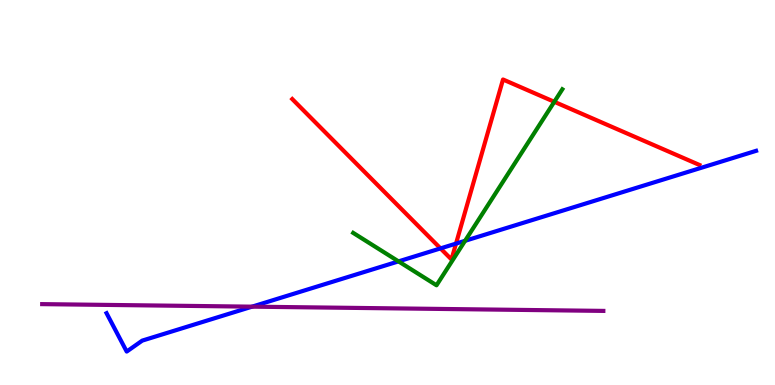[{'lines': ['blue', 'red'], 'intersections': [{'x': 5.68, 'y': 3.55}, {'x': 5.88, 'y': 3.67}]}, {'lines': ['green', 'red'], 'intersections': [{'x': 7.15, 'y': 7.36}]}, {'lines': ['purple', 'red'], 'intersections': []}, {'lines': ['blue', 'green'], 'intersections': [{'x': 5.14, 'y': 3.21}, {'x': 6.0, 'y': 3.75}]}, {'lines': ['blue', 'purple'], 'intersections': [{'x': 3.25, 'y': 2.03}]}, {'lines': ['green', 'purple'], 'intersections': []}]